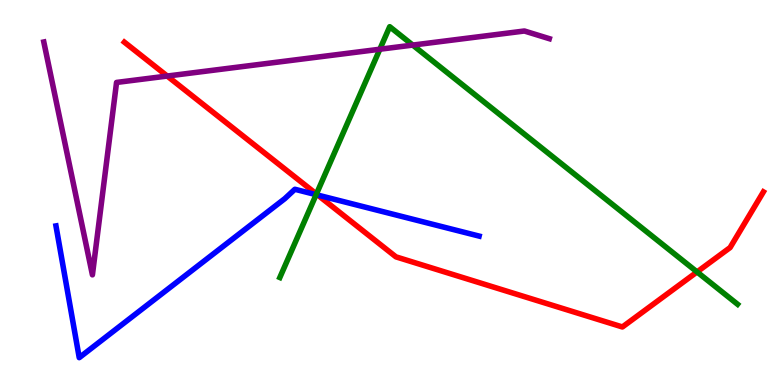[{'lines': ['blue', 'red'], 'intersections': [{'x': 4.1, 'y': 4.93}]}, {'lines': ['green', 'red'], 'intersections': [{'x': 4.08, 'y': 4.96}, {'x': 8.99, 'y': 2.94}]}, {'lines': ['purple', 'red'], 'intersections': [{'x': 2.16, 'y': 8.02}]}, {'lines': ['blue', 'green'], 'intersections': [{'x': 4.08, 'y': 4.94}]}, {'lines': ['blue', 'purple'], 'intersections': []}, {'lines': ['green', 'purple'], 'intersections': [{'x': 4.9, 'y': 8.72}, {'x': 5.33, 'y': 8.83}]}]